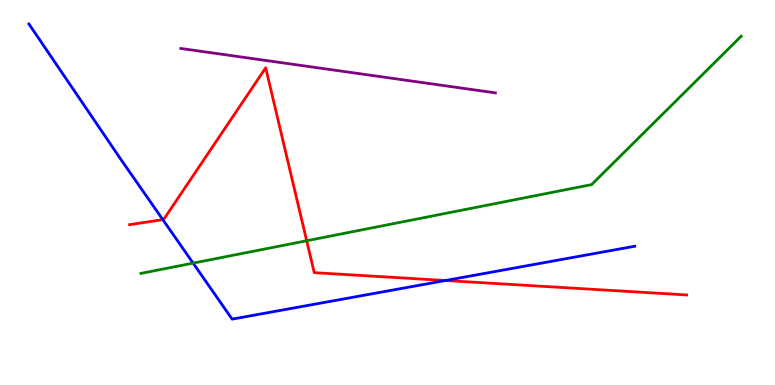[{'lines': ['blue', 'red'], 'intersections': [{'x': 2.1, 'y': 4.3}, {'x': 5.75, 'y': 2.71}]}, {'lines': ['green', 'red'], 'intersections': [{'x': 3.96, 'y': 3.75}]}, {'lines': ['purple', 'red'], 'intersections': []}, {'lines': ['blue', 'green'], 'intersections': [{'x': 2.49, 'y': 3.17}]}, {'lines': ['blue', 'purple'], 'intersections': []}, {'lines': ['green', 'purple'], 'intersections': []}]